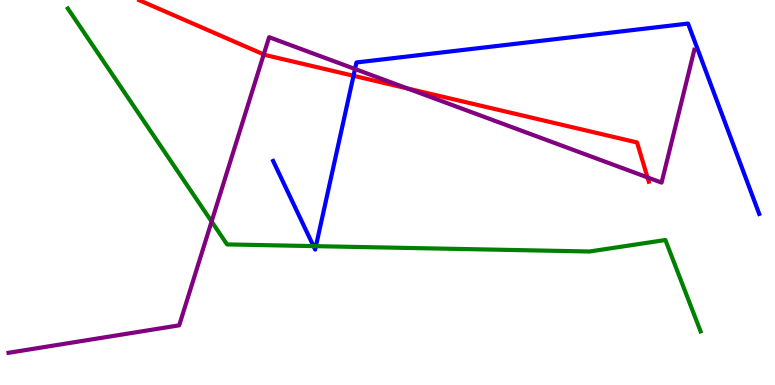[{'lines': ['blue', 'red'], 'intersections': [{'x': 4.56, 'y': 8.03}]}, {'lines': ['green', 'red'], 'intersections': []}, {'lines': ['purple', 'red'], 'intersections': [{'x': 3.4, 'y': 8.59}, {'x': 5.26, 'y': 7.7}, {'x': 8.35, 'y': 5.39}]}, {'lines': ['blue', 'green'], 'intersections': [{'x': 4.05, 'y': 3.61}, {'x': 4.08, 'y': 3.61}]}, {'lines': ['blue', 'purple'], 'intersections': [{'x': 4.58, 'y': 8.21}]}, {'lines': ['green', 'purple'], 'intersections': [{'x': 2.73, 'y': 4.25}]}]